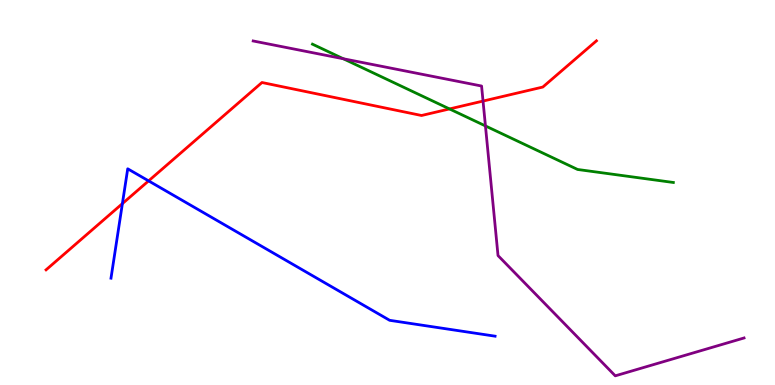[{'lines': ['blue', 'red'], 'intersections': [{'x': 1.58, 'y': 4.71}, {'x': 1.92, 'y': 5.3}]}, {'lines': ['green', 'red'], 'intersections': [{'x': 5.8, 'y': 7.17}]}, {'lines': ['purple', 'red'], 'intersections': [{'x': 6.23, 'y': 7.37}]}, {'lines': ['blue', 'green'], 'intersections': []}, {'lines': ['blue', 'purple'], 'intersections': []}, {'lines': ['green', 'purple'], 'intersections': [{'x': 4.43, 'y': 8.47}, {'x': 6.26, 'y': 6.73}]}]